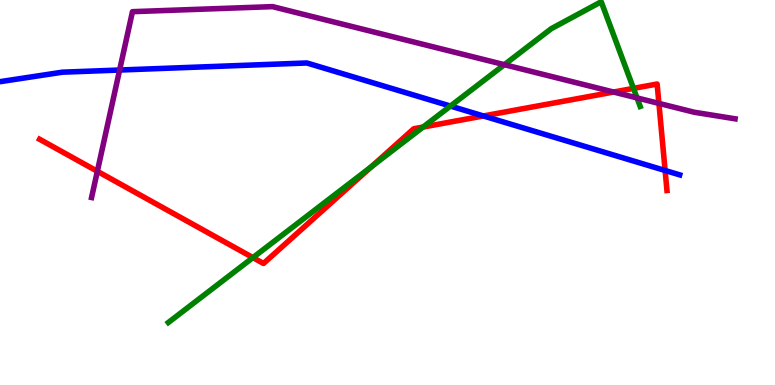[{'lines': ['blue', 'red'], 'intersections': [{'x': 6.24, 'y': 6.99}, {'x': 8.58, 'y': 5.57}]}, {'lines': ['green', 'red'], 'intersections': [{'x': 3.26, 'y': 3.31}, {'x': 4.79, 'y': 5.67}, {'x': 5.46, 'y': 6.7}, {'x': 8.17, 'y': 7.7}]}, {'lines': ['purple', 'red'], 'intersections': [{'x': 1.26, 'y': 5.55}, {'x': 7.92, 'y': 7.61}, {'x': 8.5, 'y': 7.31}]}, {'lines': ['blue', 'green'], 'intersections': [{'x': 5.81, 'y': 7.25}]}, {'lines': ['blue', 'purple'], 'intersections': [{'x': 1.54, 'y': 8.18}]}, {'lines': ['green', 'purple'], 'intersections': [{'x': 6.51, 'y': 8.32}, {'x': 8.22, 'y': 7.46}]}]